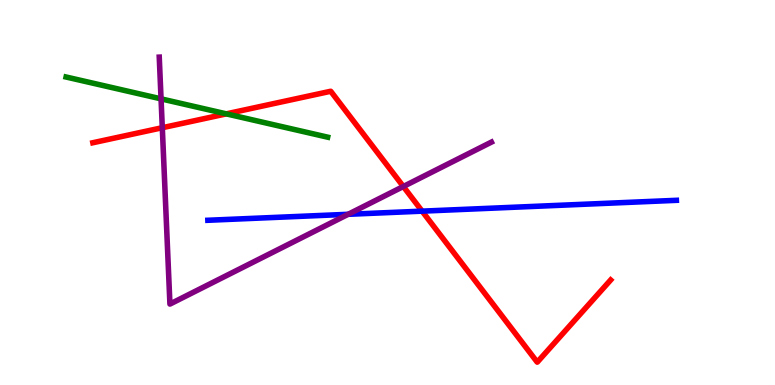[{'lines': ['blue', 'red'], 'intersections': [{'x': 5.45, 'y': 4.52}]}, {'lines': ['green', 'red'], 'intersections': [{'x': 2.92, 'y': 7.04}]}, {'lines': ['purple', 'red'], 'intersections': [{'x': 2.09, 'y': 6.68}, {'x': 5.2, 'y': 5.16}]}, {'lines': ['blue', 'green'], 'intersections': []}, {'lines': ['blue', 'purple'], 'intersections': [{'x': 4.49, 'y': 4.43}]}, {'lines': ['green', 'purple'], 'intersections': [{'x': 2.08, 'y': 7.43}]}]